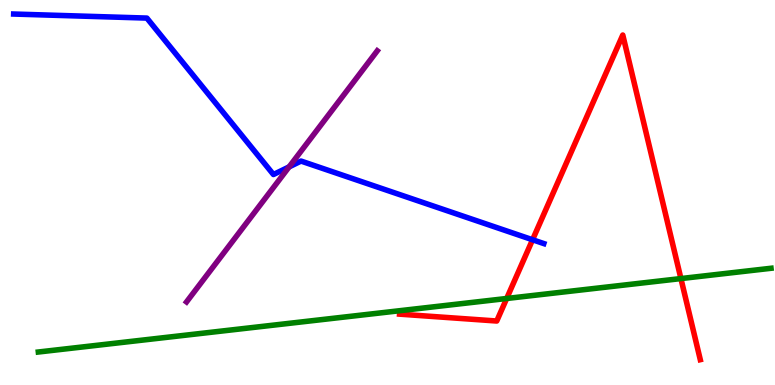[{'lines': ['blue', 'red'], 'intersections': [{'x': 6.87, 'y': 3.77}]}, {'lines': ['green', 'red'], 'intersections': [{'x': 6.54, 'y': 2.25}, {'x': 8.79, 'y': 2.76}]}, {'lines': ['purple', 'red'], 'intersections': []}, {'lines': ['blue', 'green'], 'intersections': []}, {'lines': ['blue', 'purple'], 'intersections': [{'x': 3.73, 'y': 5.67}]}, {'lines': ['green', 'purple'], 'intersections': []}]